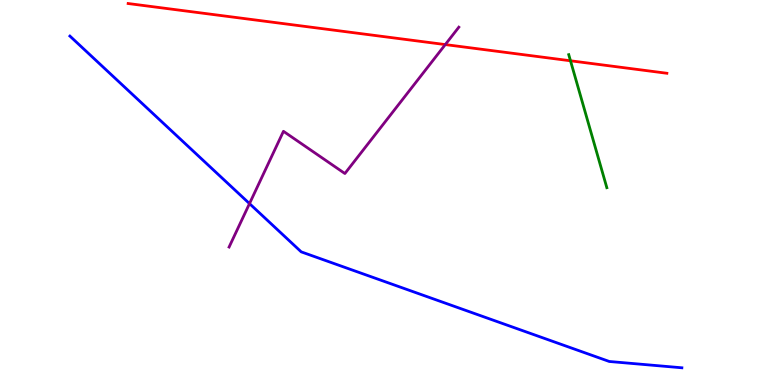[{'lines': ['blue', 'red'], 'intersections': []}, {'lines': ['green', 'red'], 'intersections': [{'x': 7.36, 'y': 8.42}]}, {'lines': ['purple', 'red'], 'intersections': [{'x': 5.75, 'y': 8.84}]}, {'lines': ['blue', 'green'], 'intersections': []}, {'lines': ['blue', 'purple'], 'intersections': [{'x': 3.22, 'y': 4.71}]}, {'lines': ['green', 'purple'], 'intersections': []}]